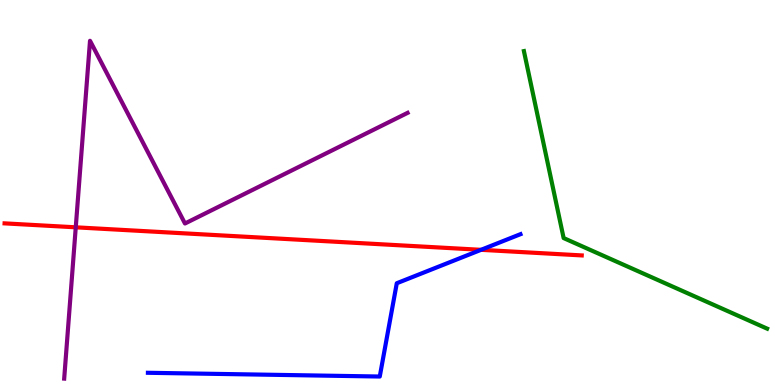[{'lines': ['blue', 'red'], 'intersections': [{'x': 6.21, 'y': 3.51}]}, {'lines': ['green', 'red'], 'intersections': []}, {'lines': ['purple', 'red'], 'intersections': [{'x': 0.978, 'y': 4.1}]}, {'lines': ['blue', 'green'], 'intersections': []}, {'lines': ['blue', 'purple'], 'intersections': []}, {'lines': ['green', 'purple'], 'intersections': []}]